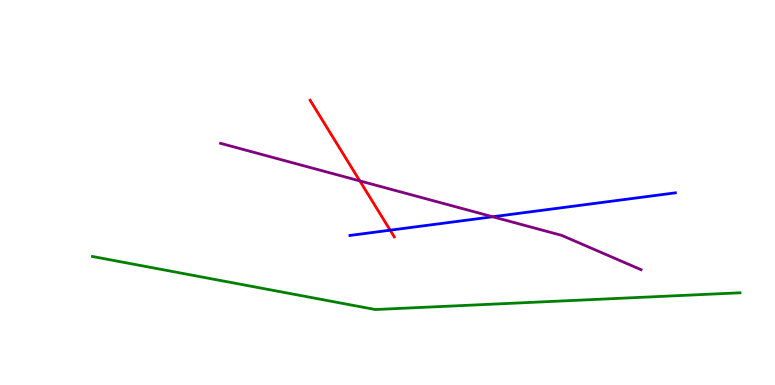[{'lines': ['blue', 'red'], 'intersections': [{'x': 5.03, 'y': 4.02}]}, {'lines': ['green', 'red'], 'intersections': []}, {'lines': ['purple', 'red'], 'intersections': [{'x': 4.64, 'y': 5.3}]}, {'lines': ['blue', 'green'], 'intersections': []}, {'lines': ['blue', 'purple'], 'intersections': [{'x': 6.36, 'y': 4.37}]}, {'lines': ['green', 'purple'], 'intersections': []}]